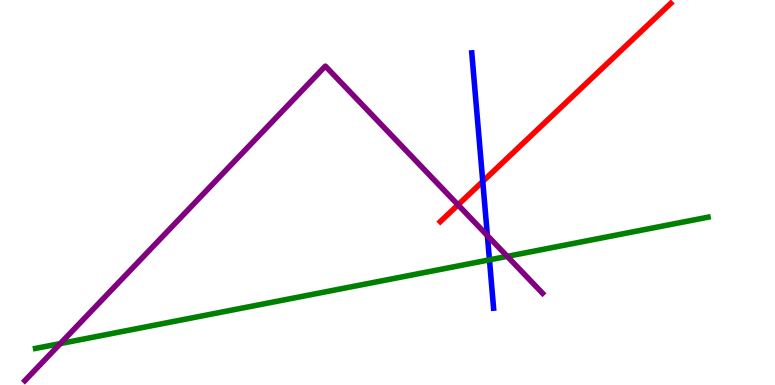[{'lines': ['blue', 'red'], 'intersections': [{'x': 6.23, 'y': 5.29}]}, {'lines': ['green', 'red'], 'intersections': []}, {'lines': ['purple', 'red'], 'intersections': [{'x': 5.91, 'y': 4.68}]}, {'lines': ['blue', 'green'], 'intersections': [{'x': 6.32, 'y': 3.25}]}, {'lines': ['blue', 'purple'], 'intersections': [{'x': 6.29, 'y': 3.88}]}, {'lines': ['green', 'purple'], 'intersections': [{'x': 0.778, 'y': 1.08}, {'x': 6.55, 'y': 3.34}]}]